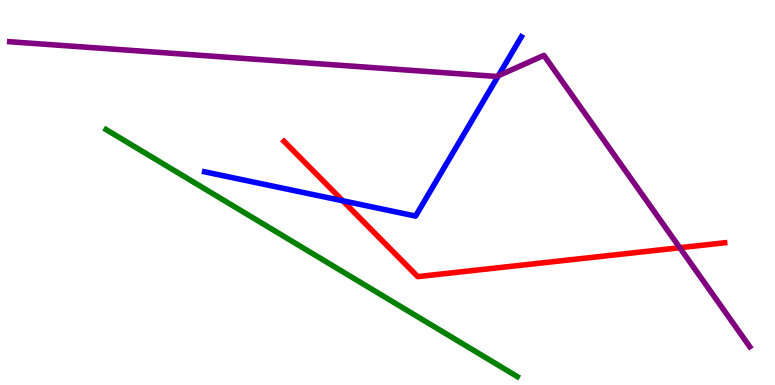[{'lines': ['blue', 'red'], 'intersections': [{'x': 4.42, 'y': 4.78}]}, {'lines': ['green', 'red'], 'intersections': []}, {'lines': ['purple', 'red'], 'intersections': [{'x': 8.77, 'y': 3.57}]}, {'lines': ['blue', 'green'], 'intersections': []}, {'lines': ['blue', 'purple'], 'intersections': [{'x': 6.43, 'y': 8.03}]}, {'lines': ['green', 'purple'], 'intersections': []}]